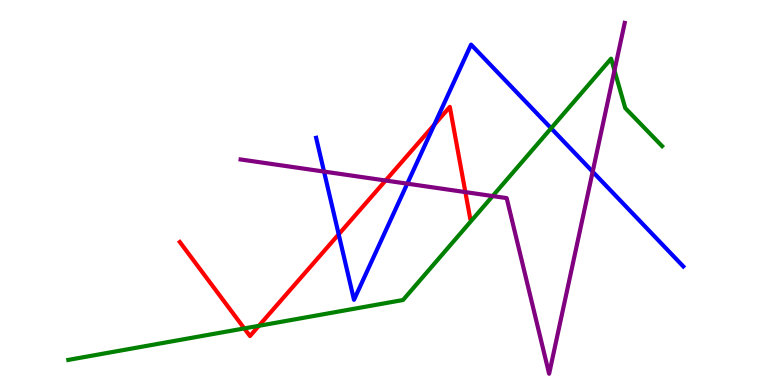[{'lines': ['blue', 'red'], 'intersections': [{'x': 4.37, 'y': 3.91}, {'x': 5.6, 'y': 6.76}]}, {'lines': ['green', 'red'], 'intersections': [{'x': 3.15, 'y': 1.47}, {'x': 3.34, 'y': 1.54}]}, {'lines': ['purple', 'red'], 'intersections': [{'x': 4.98, 'y': 5.31}, {'x': 6.0, 'y': 5.01}]}, {'lines': ['blue', 'green'], 'intersections': [{'x': 7.11, 'y': 6.67}]}, {'lines': ['blue', 'purple'], 'intersections': [{'x': 4.18, 'y': 5.54}, {'x': 5.26, 'y': 5.23}, {'x': 7.65, 'y': 5.54}]}, {'lines': ['green', 'purple'], 'intersections': [{'x': 6.36, 'y': 4.91}, {'x': 7.93, 'y': 8.17}]}]